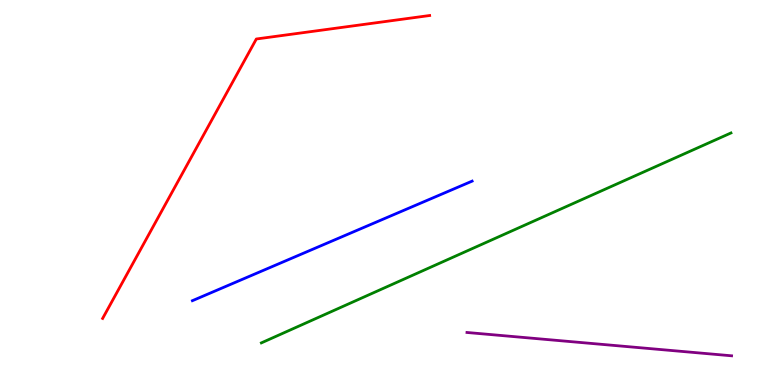[{'lines': ['blue', 'red'], 'intersections': []}, {'lines': ['green', 'red'], 'intersections': []}, {'lines': ['purple', 'red'], 'intersections': []}, {'lines': ['blue', 'green'], 'intersections': []}, {'lines': ['blue', 'purple'], 'intersections': []}, {'lines': ['green', 'purple'], 'intersections': []}]